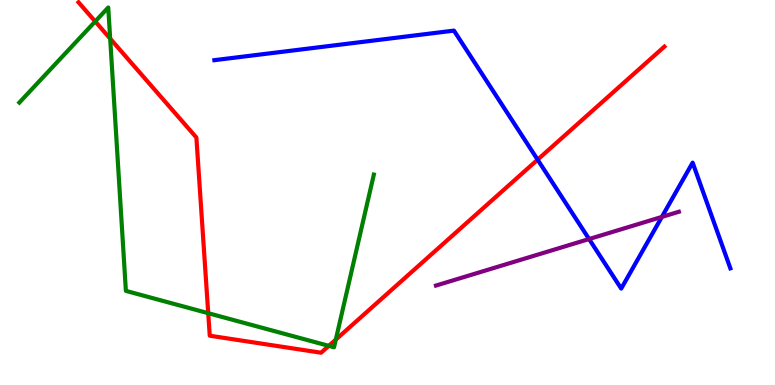[{'lines': ['blue', 'red'], 'intersections': [{'x': 6.94, 'y': 5.85}]}, {'lines': ['green', 'red'], 'intersections': [{'x': 1.23, 'y': 9.44}, {'x': 1.42, 'y': 9.0}, {'x': 2.69, 'y': 1.87}, {'x': 4.24, 'y': 1.02}, {'x': 4.33, 'y': 1.18}]}, {'lines': ['purple', 'red'], 'intersections': []}, {'lines': ['blue', 'green'], 'intersections': []}, {'lines': ['blue', 'purple'], 'intersections': [{'x': 7.6, 'y': 3.79}, {'x': 8.54, 'y': 4.37}]}, {'lines': ['green', 'purple'], 'intersections': []}]